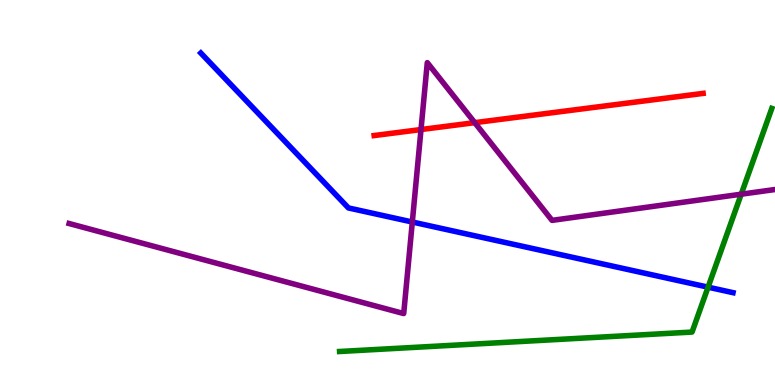[{'lines': ['blue', 'red'], 'intersections': []}, {'lines': ['green', 'red'], 'intersections': []}, {'lines': ['purple', 'red'], 'intersections': [{'x': 5.43, 'y': 6.64}, {'x': 6.13, 'y': 6.81}]}, {'lines': ['blue', 'green'], 'intersections': [{'x': 9.14, 'y': 2.54}]}, {'lines': ['blue', 'purple'], 'intersections': [{'x': 5.32, 'y': 4.23}]}, {'lines': ['green', 'purple'], 'intersections': [{'x': 9.56, 'y': 4.96}]}]